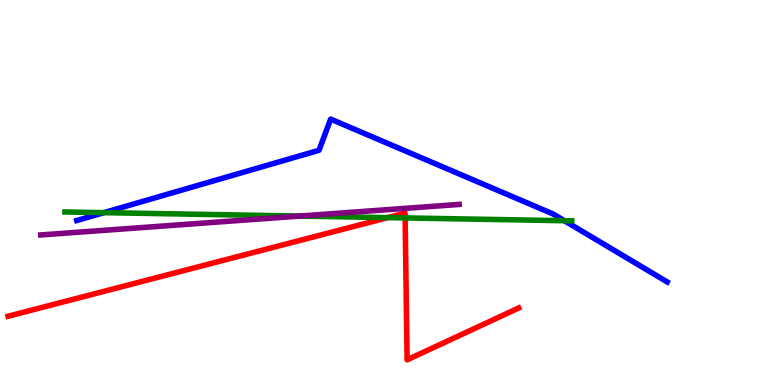[{'lines': ['blue', 'red'], 'intersections': []}, {'lines': ['green', 'red'], 'intersections': [{'x': 5.0, 'y': 4.35}, {'x': 5.23, 'y': 4.34}]}, {'lines': ['purple', 'red'], 'intersections': []}, {'lines': ['blue', 'green'], 'intersections': [{'x': 1.34, 'y': 4.48}, {'x': 7.28, 'y': 4.27}]}, {'lines': ['blue', 'purple'], 'intersections': []}, {'lines': ['green', 'purple'], 'intersections': [{'x': 3.86, 'y': 4.39}]}]